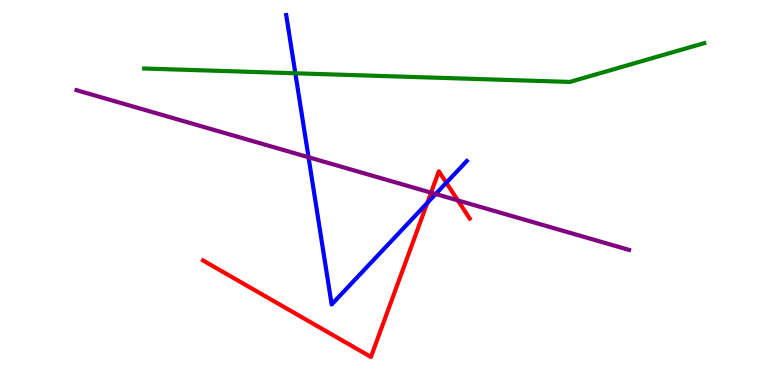[{'lines': ['blue', 'red'], 'intersections': [{'x': 5.51, 'y': 4.73}, {'x': 5.76, 'y': 5.25}]}, {'lines': ['green', 'red'], 'intersections': []}, {'lines': ['purple', 'red'], 'intersections': [{'x': 5.56, 'y': 5.0}, {'x': 5.91, 'y': 4.79}]}, {'lines': ['blue', 'green'], 'intersections': [{'x': 3.81, 'y': 8.1}]}, {'lines': ['blue', 'purple'], 'intersections': [{'x': 3.98, 'y': 5.92}, {'x': 5.62, 'y': 4.96}]}, {'lines': ['green', 'purple'], 'intersections': []}]